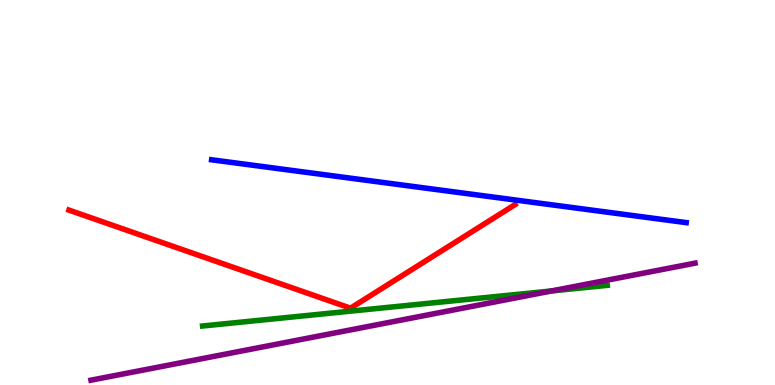[{'lines': ['blue', 'red'], 'intersections': []}, {'lines': ['green', 'red'], 'intersections': []}, {'lines': ['purple', 'red'], 'intersections': []}, {'lines': ['blue', 'green'], 'intersections': []}, {'lines': ['blue', 'purple'], 'intersections': []}, {'lines': ['green', 'purple'], 'intersections': [{'x': 7.12, 'y': 2.44}]}]